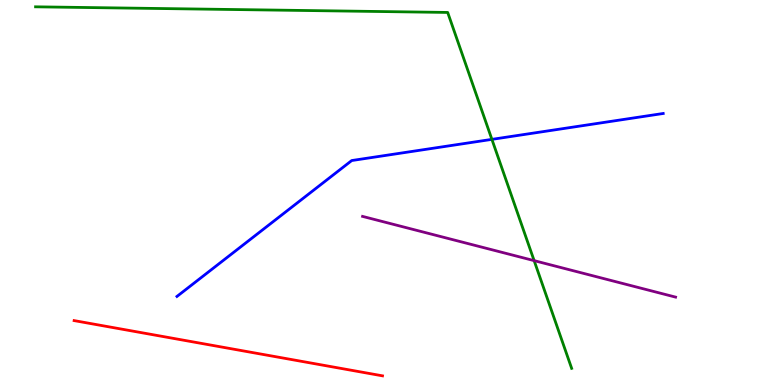[{'lines': ['blue', 'red'], 'intersections': []}, {'lines': ['green', 'red'], 'intersections': []}, {'lines': ['purple', 'red'], 'intersections': []}, {'lines': ['blue', 'green'], 'intersections': [{'x': 6.35, 'y': 6.38}]}, {'lines': ['blue', 'purple'], 'intersections': []}, {'lines': ['green', 'purple'], 'intersections': [{'x': 6.89, 'y': 3.23}]}]